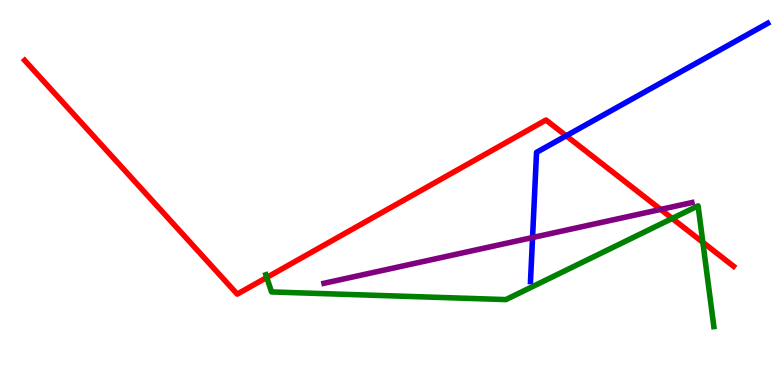[{'lines': ['blue', 'red'], 'intersections': [{'x': 7.31, 'y': 6.47}]}, {'lines': ['green', 'red'], 'intersections': [{'x': 3.44, 'y': 2.79}, {'x': 8.67, 'y': 4.33}, {'x': 9.07, 'y': 3.71}]}, {'lines': ['purple', 'red'], 'intersections': [{'x': 8.52, 'y': 4.56}]}, {'lines': ['blue', 'green'], 'intersections': []}, {'lines': ['blue', 'purple'], 'intersections': [{'x': 6.87, 'y': 3.83}]}, {'lines': ['green', 'purple'], 'intersections': []}]